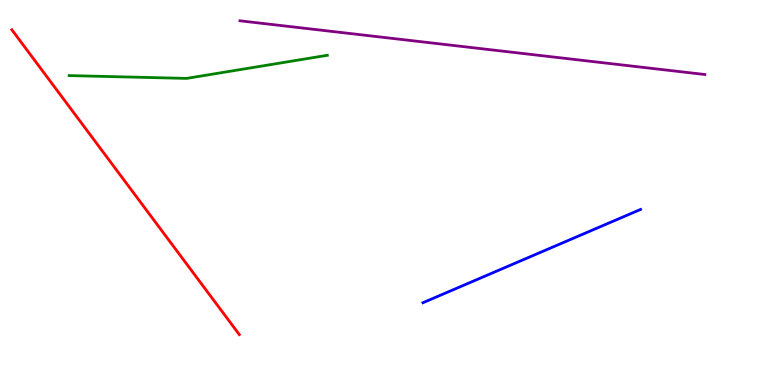[{'lines': ['blue', 'red'], 'intersections': []}, {'lines': ['green', 'red'], 'intersections': []}, {'lines': ['purple', 'red'], 'intersections': []}, {'lines': ['blue', 'green'], 'intersections': []}, {'lines': ['blue', 'purple'], 'intersections': []}, {'lines': ['green', 'purple'], 'intersections': []}]